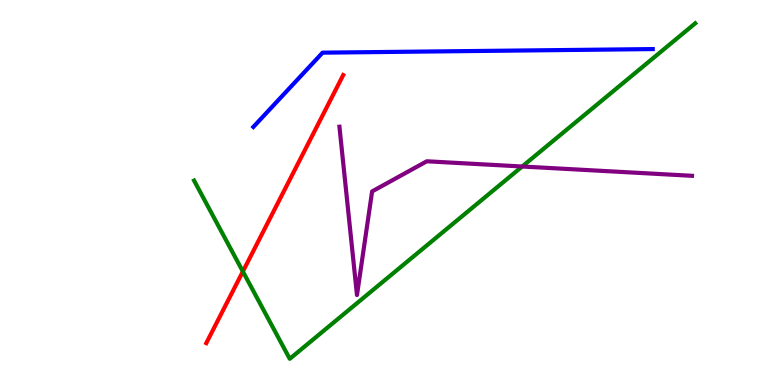[{'lines': ['blue', 'red'], 'intersections': []}, {'lines': ['green', 'red'], 'intersections': [{'x': 3.13, 'y': 2.95}]}, {'lines': ['purple', 'red'], 'intersections': []}, {'lines': ['blue', 'green'], 'intersections': []}, {'lines': ['blue', 'purple'], 'intersections': []}, {'lines': ['green', 'purple'], 'intersections': [{'x': 6.74, 'y': 5.68}]}]